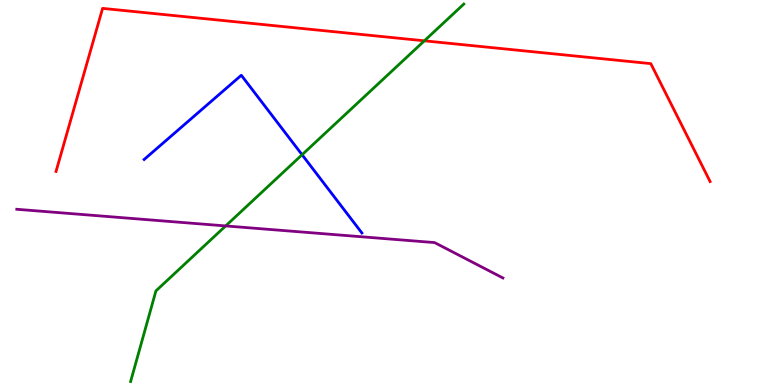[{'lines': ['blue', 'red'], 'intersections': []}, {'lines': ['green', 'red'], 'intersections': [{'x': 5.48, 'y': 8.94}]}, {'lines': ['purple', 'red'], 'intersections': []}, {'lines': ['blue', 'green'], 'intersections': [{'x': 3.9, 'y': 5.98}]}, {'lines': ['blue', 'purple'], 'intersections': []}, {'lines': ['green', 'purple'], 'intersections': [{'x': 2.91, 'y': 4.13}]}]